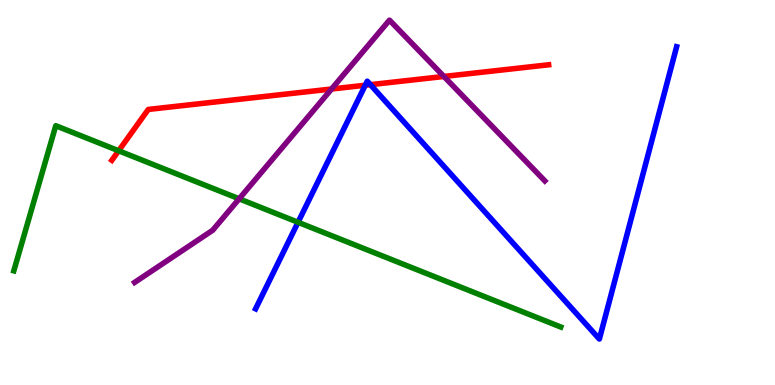[{'lines': ['blue', 'red'], 'intersections': [{'x': 4.71, 'y': 7.79}, {'x': 4.78, 'y': 7.8}]}, {'lines': ['green', 'red'], 'intersections': [{'x': 1.53, 'y': 6.08}]}, {'lines': ['purple', 'red'], 'intersections': [{'x': 4.28, 'y': 7.69}, {'x': 5.73, 'y': 8.01}]}, {'lines': ['blue', 'green'], 'intersections': [{'x': 3.85, 'y': 4.23}]}, {'lines': ['blue', 'purple'], 'intersections': []}, {'lines': ['green', 'purple'], 'intersections': [{'x': 3.09, 'y': 4.84}]}]